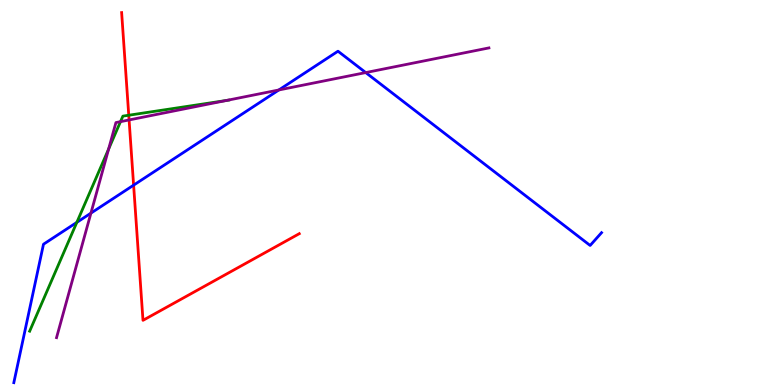[{'lines': ['blue', 'red'], 'intersections': [{'x': 1.72, 'y': 5.19}]}, {'lines': ['green', 'red'], 'intersections': [{'x': 1.66, 'y': 7.01}]}, {'lines': ['purple', 'red'], 'intersections': [{'x': 1.67, 'y': 6.88}]}, {'lines': ['blue', 'green'], 'intersections': [{'x': 0.991, 'y': 4.22}]}, {'lines': ['blue', 'purple'], 'intersections': [{'x': 1.17, 'y': 4.46}, {'x': 3.6, 'y': 7.66}, {'x': 4.72, 'y': 8.11}]}, {'lines': ['green', 'purple'], 'intersections': [{'x': 1.4, 'y': 6.13}, {'x': 1.55, 'y': 6.84}, {'x': 2.92, 'y': 7.39}]}]